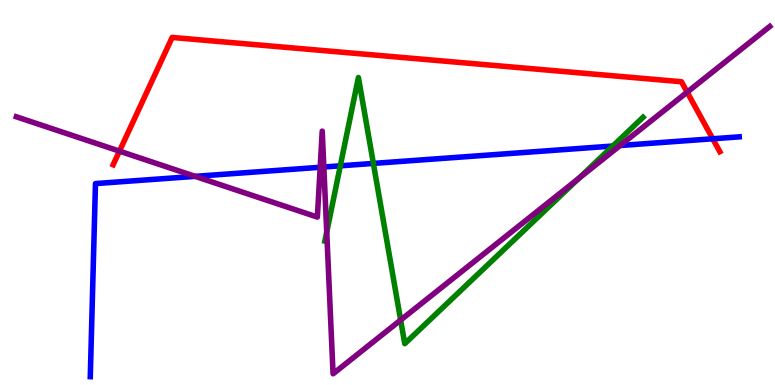[{'lines': ['blue', 'red'], 'intersections': [{'x': 9.2, 'y': 6.4}]}, {'lines': ['green', 'red'], 'intersections': []}, {'lines': ['purple', 'red'], 'intersections': [{'x': 1.54, 'y': 6.07}, {'x': 8.87, 'y': 7.61}]}, {'lines': ['blue', 'green'], 'intersections': [{'x': 4.39, 'y': 5.69}, {'x': 4.82, 'y': 5.76}, {'x': 7.91, 'y': 6.21}]}, {'lines': ['blue', 'purple'], 'intersections': [{'x': 2.52, 'y': 5.42}, {'x': 4.13, 'y': 5.66}, {'x': 4.18, 'y': 5.66}, {'x': 8.0, 'y': 6.22}]}, {'lines': ['green', 'purple'], 'intersections': [{'x': 4.22, 'y': 3.97}, {'x': 5.17, 'y': 1.69}, {'x': 7.47, 'y': 5.37}]}]